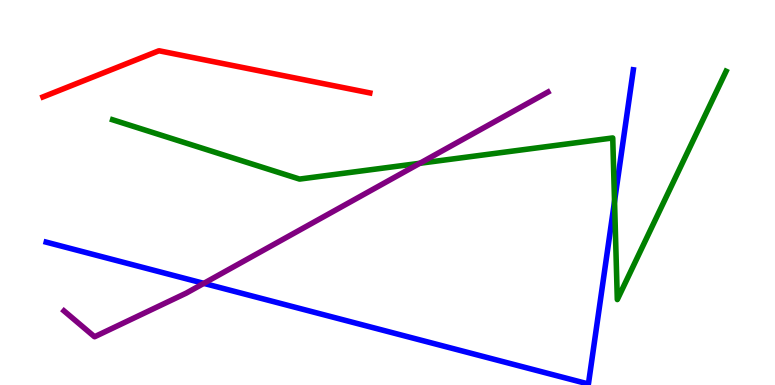[{'lines': ['blue', 'red'], 'intersections': []}, {'lines': ['green', 'red'], 'intersections': []}, {'lines': ['purple', 'red'], 'intersections': []}, {'lines': ['blue', 'green'], 'intersections': [{'x': 7.93, 'y': 4.77}]}, {'lines': ['blue', 'purple'], 'intersections': [{'x': 2.63, 'y': 2.64}]}, {'lines': ['green', 'purple'], 'intersections': [{'x': 5.42, 'y': 5.76}]}]